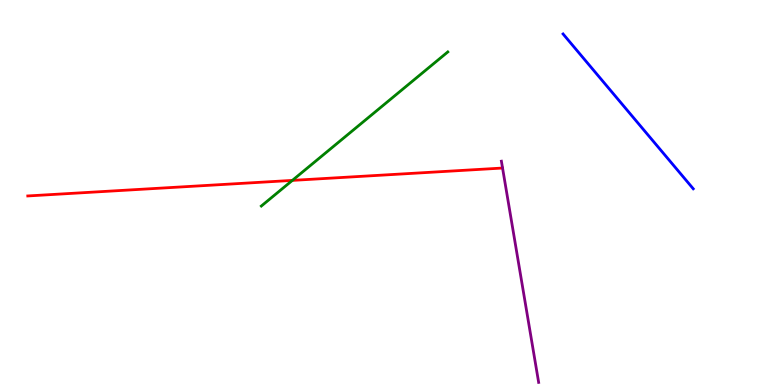[{'lines': ['blue', 'red'], 'intersections': []}, {'lines': ['green', 'red'], 'intersections': [{'x': 3.77, 'y': 5.31}]}, {'lines': ['purple', 'red'], 'intersections': []}, {'lines': ['blue', 'green'], 'intersections': []}, {'lines': ['blue', 'purple'], 'intersections': []}, {'lines': ['green', 'purple'], 'intersections': []}]